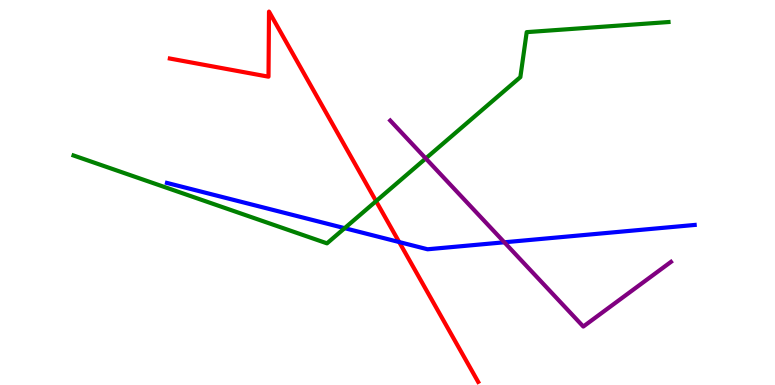[{'lines': ['blue', 'red'], 'intersections': [{'x': 5.15, 'y': 3.71}]}, {'lines': ['green', 'red'], 'intersections': [{'x': 4.85, 'y': 4.78}]}, {'lines': ['purple', 'red'], 'intersections': []}, {'lines': ['blue', 'green'], 'intersections': [{'x': 4.45, 'y': 4.07}]}, {'lines': ['blue', 'purple'], 'intersections': [{'x': 6.51, 'y': 3.71}]}, {'lines': ['green', 'purple'], 'intersections': [{'x': 5.49, 'y': 5.88}]}]